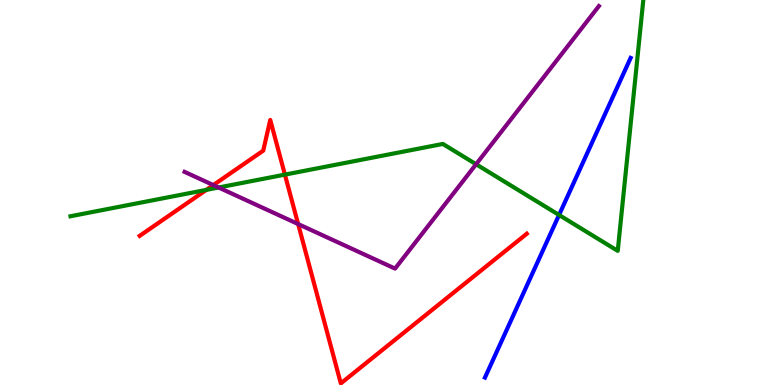[{'lines': ['blue', 'red'], 'intersections': []}, {'lines': ['green', 'red'], 'intersections': [{'x': 2.66, 'y': 5.07}, {'x': 3.68, 'y': 5.46}]}, {'lines': ['purple', 'red'], 'intersections': [{'x': 2.75, 'y': 5.19}, {'x': 3.85, 'y': 4.18}]}, {'lines': ['blue', 'green'], 'intersections': [{'x': 7.21, 'y': 4.42}]}, {'lines': ['blue', 'purple'], 'intersections': []}, {'lines': ['green', 'purple'], 'intersections': [{'x': 2.82, 'y': 5.13}, {'x': 6.14, 'y': 5.73}]}]